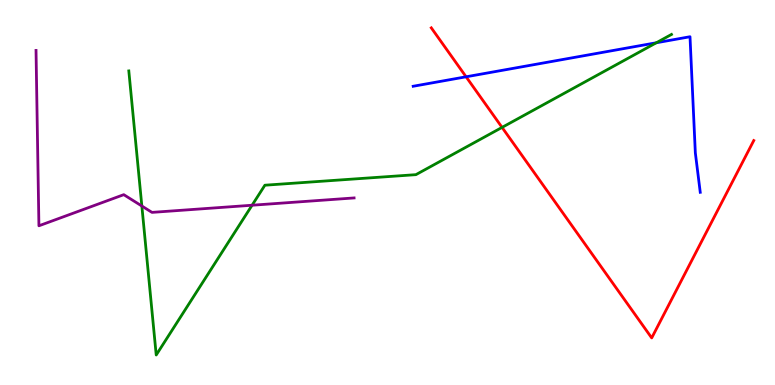[{'lines': ['blue', 'red'], 'intersections': [{'x': 6.01, 'y': 8.01}]}, {'lines': ['green', 'red'], 'intersections': [{'x': 6.48, 'y': 6.69}]}, {'lines': ['purple', 'red'], 'intersections': []}, {'lines': ['blue', 'green'], 'intersections': [{'x': 8.47, 'y': 8.89}]}, {'lines': ['blue', 'purple'], 'intersections': []}, {'lines': ['green', 'purple'], 'intersections': [{'x': 1.83, 'y': 4.65}, {'x': 3.25, 'y': 4.67}]}]